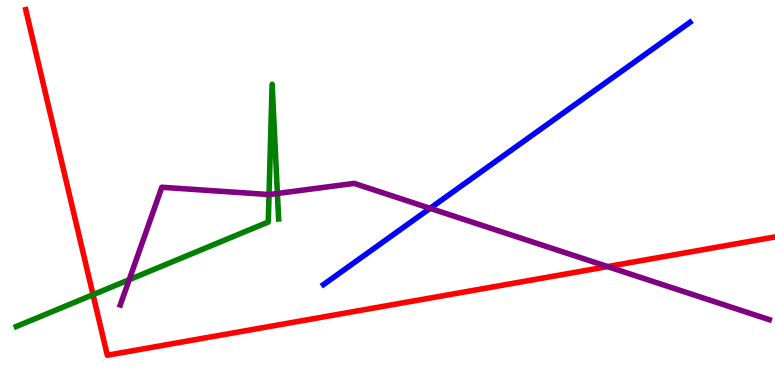[{'lines': ['blue', 'red'], 'intersections': []}, {'lines': ['green', 'red'], 'intersections': [{'x': 1.2, 'y': 2.35}]}, {'lines': ['purple', 'red'], 'intersections': [{'x': 7.84, 'y': 3.08}]}, {'lines': ['blue', 'green'], 'intersections': []}, {'lines': ['blue', 'purple'], 'intersections': [{'x': 5.55, 'y': 4.59}]}, {'lines': ['green', 'purple'], 'intersections': [{'x': 1.67, 'y': 2.74}, {'x': 3.47, 'y': 4.95}, {'x': 3.58, 'y': 4.97}]}]